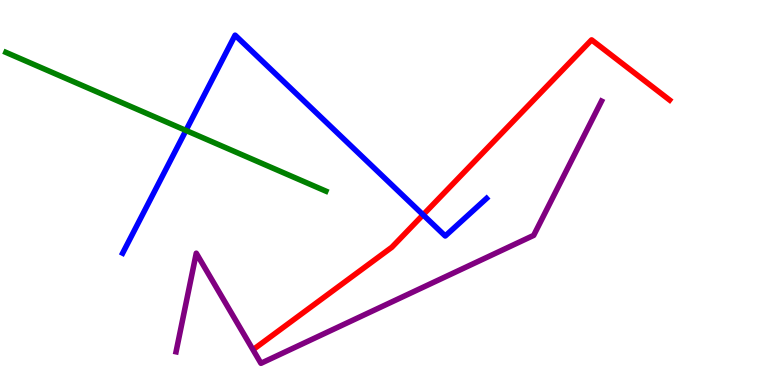[{'lines': ['blue', 'red'], 'intersections': [{'x': 5.46, 'y': 4.42}]}, {'lines': ['green', 'red'], 'intersections': []}, {'lines': ['purple', 'red'], 'intersections': []}, {'lines': ['blue', 'green'], 'intersections': [{'x': 2.4, 'y': 6.61}]}, {'lines': ['blue', 'purple'], 'intersections': []}, {'lines': ['green', 'purple'], 'intersections': []}]